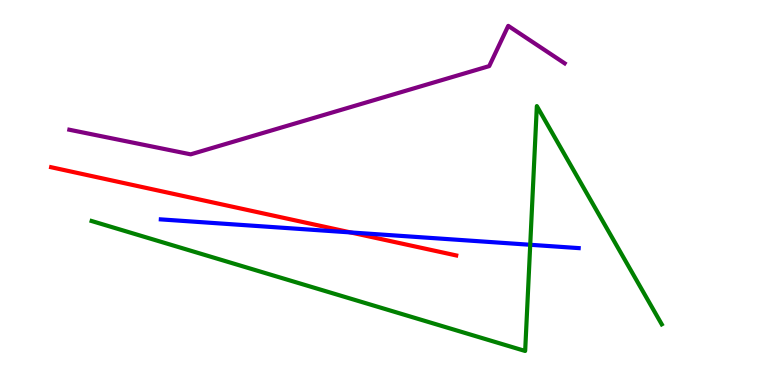[{'lines': ['blue', 'red'], 'intersections': [{'x': 4.52, 'y': 3.96}]}, {'lines': ['green', 'red'], 'intersections': []}, {'lines': ['purple', 'red'], 'intersections': []}, {'lines': ['blue', 'green'], 'intersections': [{'x': 6.84, 'y': 3.64}]}, {'lines': ['blue', 'purple'], 'intersections': []}, {'lines': ['green', 'purple'], 'intersections': []}]